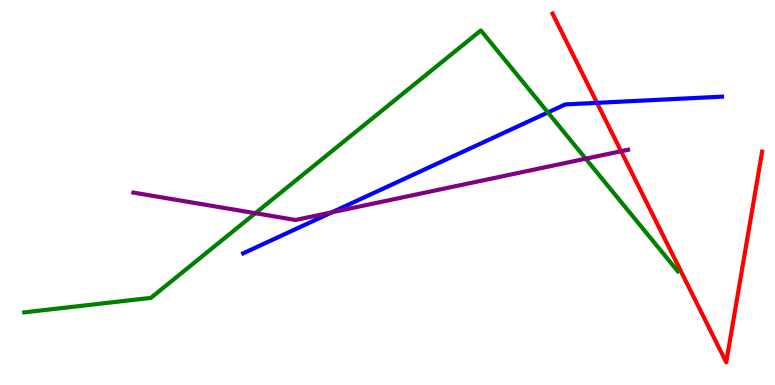[{'lines': ['blue', 'red'], 'intersections': [{'x': 7.7, 'y': 7.33}]}, {'lines': ['green', 'red'], 'intersections': []}, {'lines': ['purple', 'red'], 'intersections': [{'x': 8.01, 'y': 6.07}]}, {'lines': ['blue', 'green'], 'intersections': [{'x': 7.07, 'y': 7.08}]}, {'lines': ['blue', 'purple'], 'intersections': [{'x': 4.28, 'y': 4.49}]}, {'lines': ['green', 'purple'], 'intersections': [{'x': 3.3, 'y': 4.46}, {'x': 7.56, 'y': 5.88}]}]